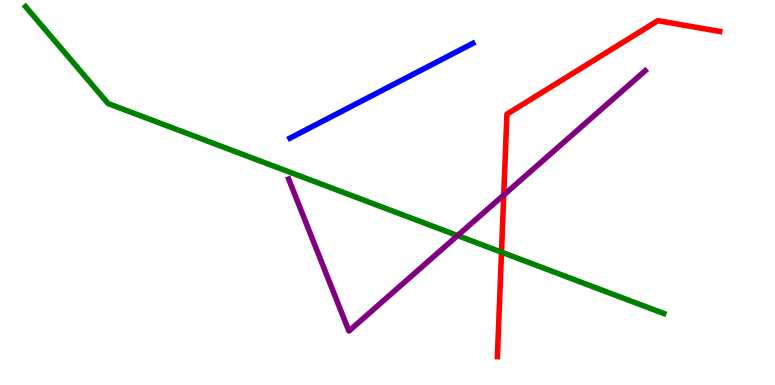[{'lines': ['blue', 'red'], 'intersections': []}, {'lines': ['green', 'red'], 'intersections': [{'x': 6.47, 'y': 3.45}]}, {'lines': ['purple', 'red'], 'intersections': [{'x': 6.5, 'y': 4.93}]}, {'lines': ['blue', 'green'], 'intersections': []}, {'lines': ['blue', 'purple'], 'intersections': []}, {'lines': ['green', 'purple'], 'intersections': [{'x': 5.9, 'y': 3.88}]}]